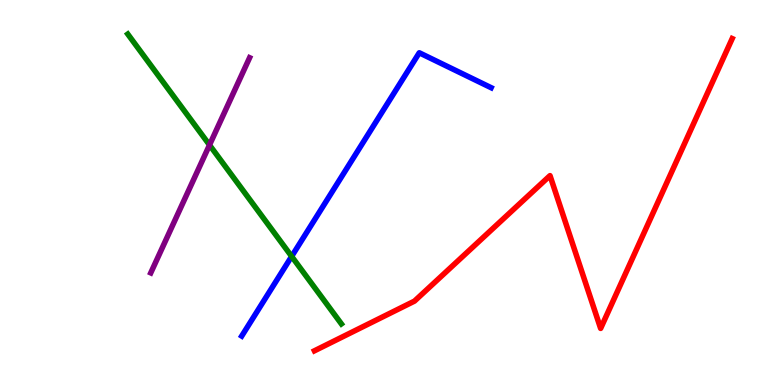[{'lines': ['blue', 'red'], 'intersections': []}, {'lines': ['green', 'red'], 'intersections': []}, {'lines': ['purple', 'red'], 'intersections': []}, {'lines': ['blue', 'green'], 'intersections': [{'x': 3.76, 'y': 3.34}]}, {'lines': ['blue', 'purple'], 'intersections': []}, {'lines': ['green', 'purple'], 'intersections': [{'x': 2.7, 'y': 6.23}]}]